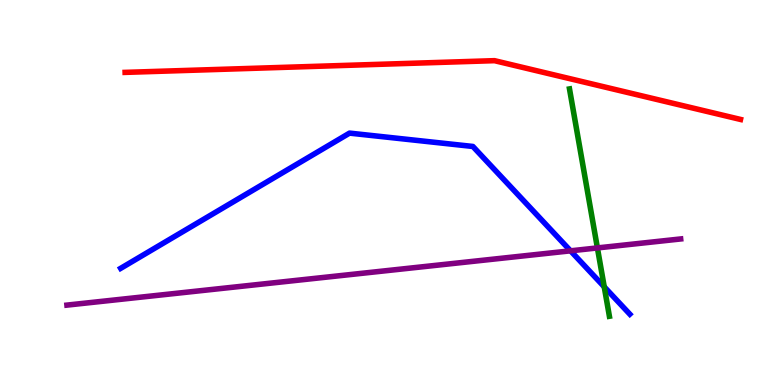[{'lines': ['blue', 'red'], 'intersections': []}, {'lines': ['green', 'red'], 'intersections': []}, {'lines': ['purple', 'red'], 'intersections': []}, {'lines': ['blue', 'green'], 'intersections': [{'x': 7.8, 'y': 2.55}]}, {'lines': ['blue', 'purple'], 'intersections': [{'x': 7.36, 'y': 3.49}]}, {'lines': ['green', 'purple'], 'intersections': [{'x': 7.71, 'y': 3.56}]}]